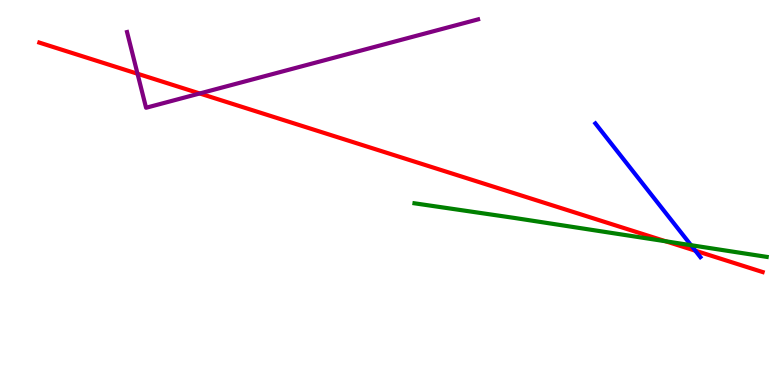[{'lines': ['blue', 'red'], 'intersections': [{'x': 8.97, 'y': 3.49}]}, {'lines': ['green', 'red'], 'intersections': [{'x': 8.59, 'y': 3.73}]}, {'lines': ['purple', 'red'], 'intersections': [{'x': 1.77, 'y': 8.08}, {'x': 2.58, 'y': 7.57}]}, {'lines': ['blue', 'green'], 'intersections': [{'x': 8.92, 'y': 3.63}]}, {'lines': ['blue', 'purple'], 'intersections': []}, {'lines': ['green', 'purple'], 'intersections': []}]